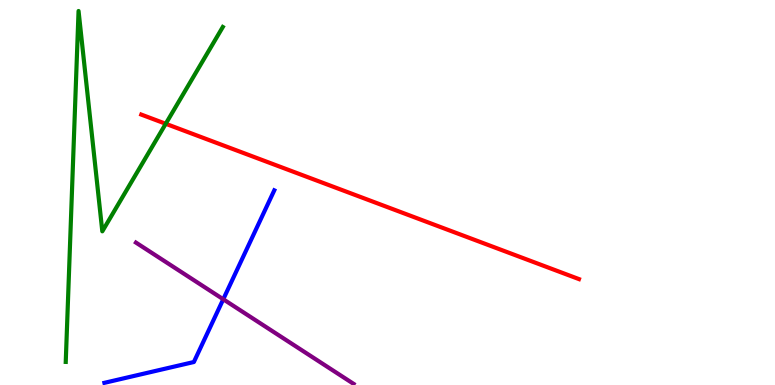[{'lines': ['blue', 'red'], 'intersections': []}, {'lines': ['green', 'red'], 'intersections': [{'x': 2.14, 'y': 6.79}]}, {'lines': ['purple', 'red'], 'intersections': []}, {'lines': ['blue', 'green'], 'intersections': []}, {'lines': ['blue', 'purple'], 'intersections': [{'x': 2.88, 'y': 2.23}]}, {'lines': ['green', 'purple'], 'intersections': []}]